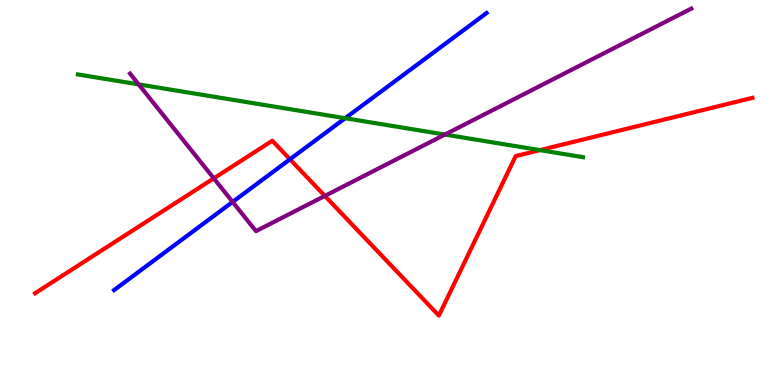[{'lines': ['blue', 'red'], 'intersections': [{'x': 3.74, 'y': 5.86}]}, {'lines': ['green', 'red'], 'intersections': [{'x': 6.97, 'y': 6.1}]}, {'lines': ['purple', 'red'], 'intersections': [{'x': 2.76, 'y': 5.37}, {'x': 4.19, 'y': 4.91}]}, {'lines': ['blue', 'green'], 'intersections': [{'x': 4.45, 'y': 6.93}]}, {'lines': ['blue', 'purple'], 'intersections': [{'x': 3.0, 'y': 4.76}]}, {'lines': ['green', 'purple'], 'intersections': [{'x': 1.79, 'y': 7.81}, {'x': 5.74, 'y': 6.51}]}]